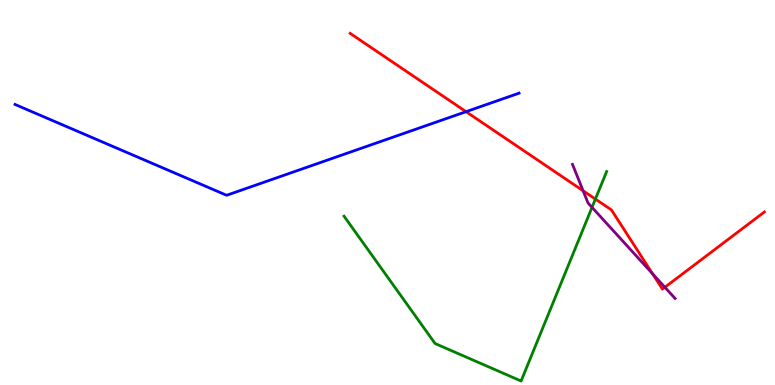[{'lines': ['blue', 'red'], 'intersections': [{'x': 6.01, 'y': 7.1}]}, {'lines': ['green', 'red'], 'intersections': [{'x': 7.68, 'y': 4.83}]}, {'lines': ['purple', 'red'], 'intersections': [{'x': 7.52, 'y': 5.04}, {'x': 8.42, 'y': 2.89}, {'x': 8.58, 'y': 2.54}]}, {'lines': ['blue', 'green'], 'intersections': []}, {'lines': ['blue', 'purple'], 'intersections': []}, {'lines': ['green', 'purple'], 'intersections': [{'x': 7.64, 'y': 4.61}]}]